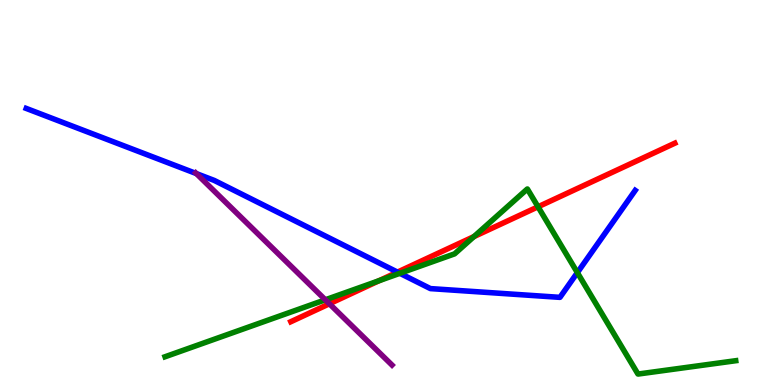[{'lines': ['blue', 'red'], 'intersections': [{'x': 5.13, 'y': 2.93}]}, {'lines': ['green', 'red'], 'intersections': [{'x': 4.89, 'y': 2.71}, {'x': 6.12, 'y': 3.85}, {'x': 6.94, 'y': 4.63}]}, {'lines': ['purple', 'red'], 'intersections': [{'x': 4.25, 'y': 2.11}]}, {'lines': ['blue', 'green'], 'intersections': [{'x': 5.16, 'y': 2.9}, {'x': 7.45, 'y': 2.92}]}, {'lines': ['blue', 'purple'], 'intersections': [{'x': 2.53, 'y': 5.49}]}, {'lines': ['green', 'purple'], 'intersections': [{'x': 4.2, 'y': 2.21}]}]